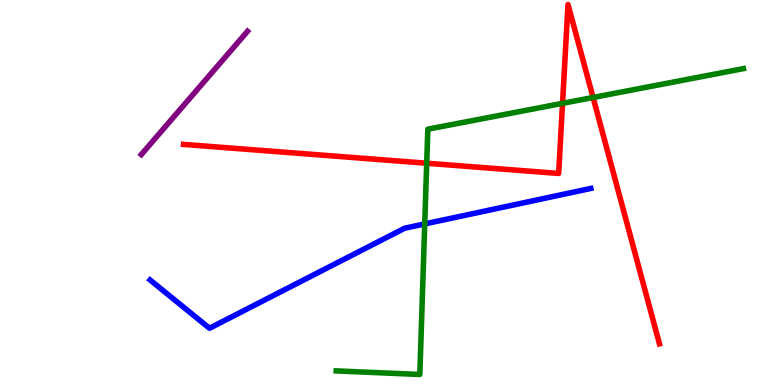[{'lines': ['blue', 'red'], 'intersections': []}, {'lines': ['green', 'red'], 'intersections': [{'x': 5.51, 'y': 5.76}, {'x': 7.26, 'y': 7.32}, {'x': 7.65, 'y': 7.47}]}, {'lines': ['purple', 'red'], 'intersections': []}, {'lines': ['blue', 'green'], 'intersections': [{'x': 5.48, 'y': 4.18}]}, {'lines': ['blue', 'purple'], 'intersections': []}, {'lines': ['green', 'purple'], 'intersections': []}]